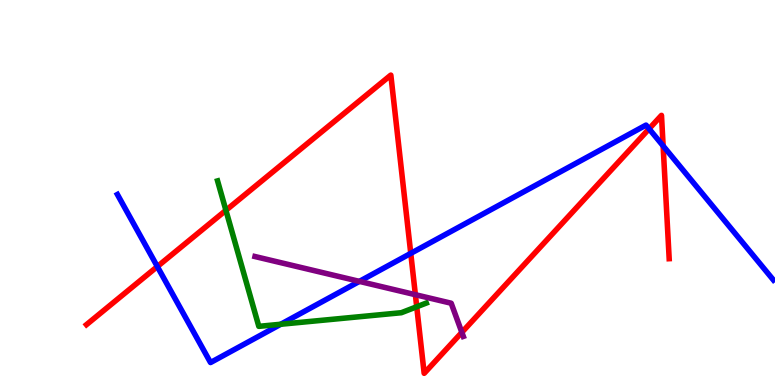[{'lines': ['blue', 'red'], 'intersections': [{'x': 2.03, 'y': 3.08}, {'x': 5.3, 'y': 3.42}, {'x': 8.38, 'y': 6.65}, {'x': 8.56, 'y': 6.21}]}, {'lines': ['green', 'red'], 'intersections': [{'x': 2.92, 'y': 4.54}, {'x': 5.38, 'y': 2.03}]}, {'lines': ['purple', 'red'], 'intersections': [{'x': 5.36, 'y': 2.35}, {'x': 5.96, 'y': 1.37}]}, {'lines': ['blue', 'green'], 'intersections': [{'x': 3.62, 'y': 1.58}]}, {'lines': ['blue', 'purple'], 'intersections': [{'x': 4.64, 'y': 2.69}]}, {'lines': ['green', 'purple'], 'intersections': []}]